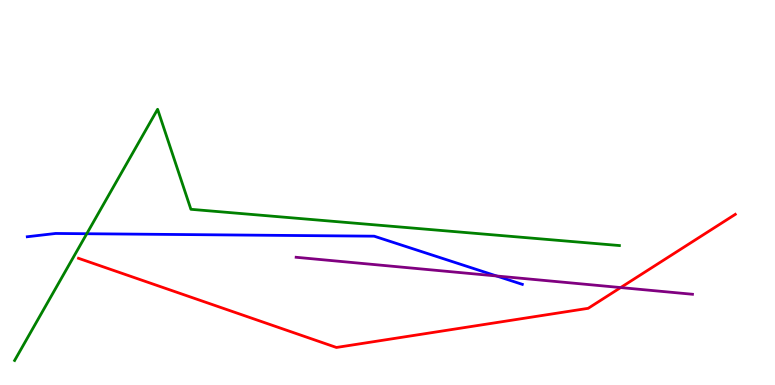[{'lines': ['blue', 'red'], 'intersections': []}, {'lines': ['green', 'red'], 'intersections': []}, {'lines': ['purple', 'red'], 'intersections': [{'x': 8.01, 'y': 2.53}]}, {'lines': ['blue', 'green'], 'intersections': [{'x': 1.12, 'y': 3.93}]}, {'lines': ['blue', 'purple'], 'intersections': [{'x': 6.41, 'y': 2.83}]}, {'lines': ['green', 'purple'], 'intersections': []}]